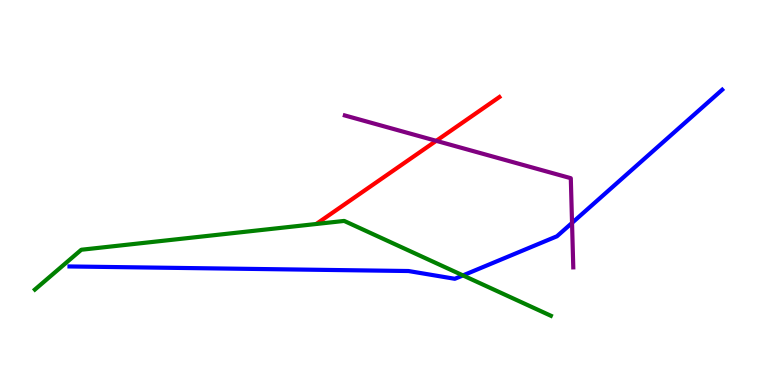[{'lines': ['blue', 'red'], 'intersections': []}, {'lines': ['green', 'red'], 'intersections': []}, {'lines': ['purple', 'red'], 'intersections': [{'x': 5.63, 'y': 6.34}]}, {'lines': ['blue', 'green'], 'intersections': [{'x': 5.97, 'y': 2.85}]}, {'lines': ['blue', 'purple'], 'intersections': [{'x': 7.38, 'y': 4.21}]}, {'lines': ['green', 'purple'], 'intersections': []}]